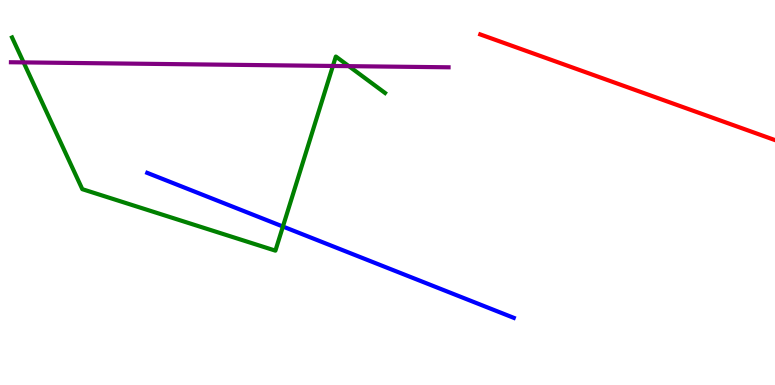[{'lines': ['blue', 'red'], 'intersections': []}, {'lines': ['green', 'red'], 'intersections': []}, {'lines': ['purple', 'red'], 'intersections': []}, {'lines': ['blue', 'green'], 'intersections': [{'x': 3.65, 'y': 4.12}]}, {'lines': ['blue', 'purple'], 'intersections': []}, {'lines': ['green', 'purple'], 'intersections': [{'x': 0.305, 'y': 8.38}, {'x': 4.3, 'y': 8.29}, {'x': 4.5, 'y': 8.28}]}]